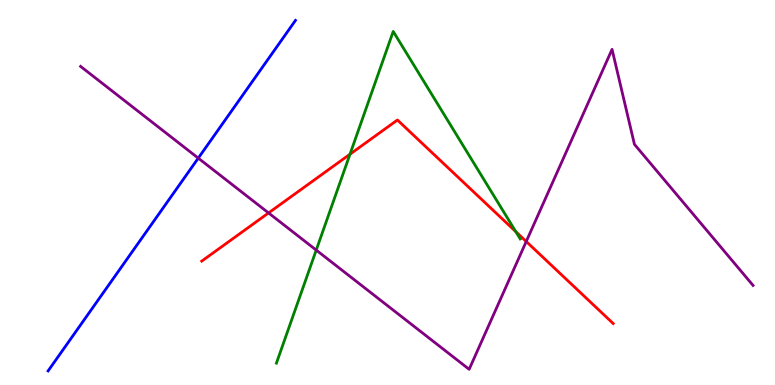[{'lines': ['blue', 'red'], 'intersections': []}, {'lines': ['green', 'red'], 'intersections': [{'x': 4.52, 'y': 5.99}, {'x': 6.66, 'y': 3.98}]}, {'lines': ['purple', 'red'], 'intersections': [{'x': 3.47, 'y': 4.47}, {'x': 6.79, 'y': 3.73}]}, {'lines': ['blue', 'green'], 'intersections': []}, {'lines': ['blue', 'purple'], 'intersections': [{'x': 2.56, 'y': 5.89}]}, {'lines': ['green', 'purple'], 'intersections': [{'x': 4.08, 'y': 3.5}]}]